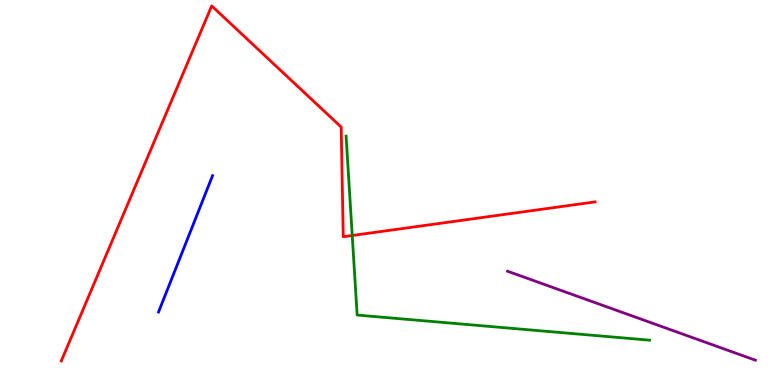[{'lines': ['blue', 'red'], 'intersections': []}, {'lines': ['green', 'red'], 'intersections': [{'x': 4.54, 'y': 3.88}]}, {'lines': ['purple', 'red'], 'intersections': []}, {'lines': ['blue', 'green'], 'intersections': []}, {'lines': ['blue', 'purple'], 'intersections': []}, {'lines': ['green', 'purple'], 'intersections': []}]